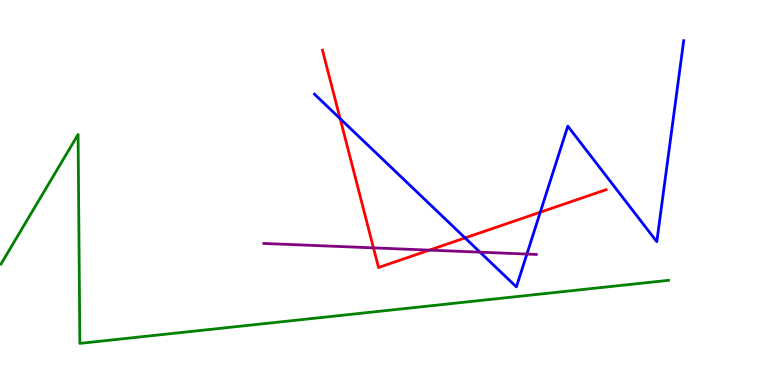[{'lines': ['blue', 'red'], 'intersections': [{'x': 4.39, 'y': 6.92}, {'x': 6.0, 'y': 3.82}, {'x': 6.97, 'y': 4.49}]}, {'lines': ['green', 'red'], 'intersections': []}, {'lines': ['purple', 'red'], 'intersections': [{'x': 4.82, 'y': 3.56}, {'x': 5.54, 'y': 3.5}]}, {'lines': ['blue', 'green'], 'intersections': []}, {'lines': ['blue', 'purple'], 'intersections': [{'x': 6.19, 'y': 3.45}, {'x': 6.8, 'y': 3.4}]}, {'lines': ['green', 'purple'], 'intersections': []}]